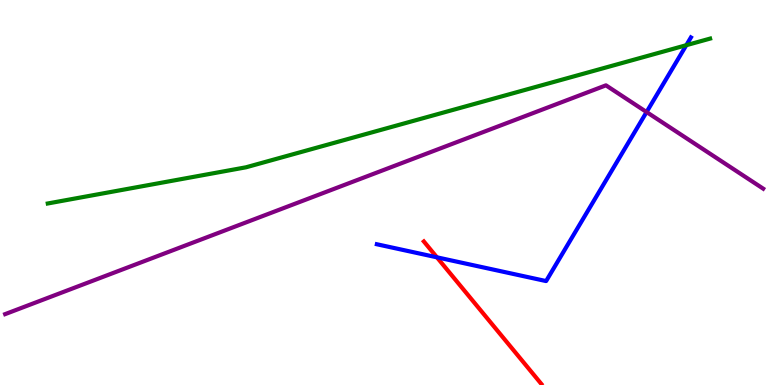[{'lines': ['blue', 'red'], 'intersections': [{'x': 5.64, 'y': 3.32}]}, {'lines': ['green', 'red'], 'intersections': []}, {'lines': ['purple', 'red'], 'intersections': []}, {'lines': ['blue', 'green'], 'intersections': [{'x': 8.86, 'y': 8.83}]}, {'lines': ['blue', 'purple'], 'intersections': [{'x': 8.34, 'y': 7.09}]}, {'lines': ['green', 'purple'], 'intersections': []}]